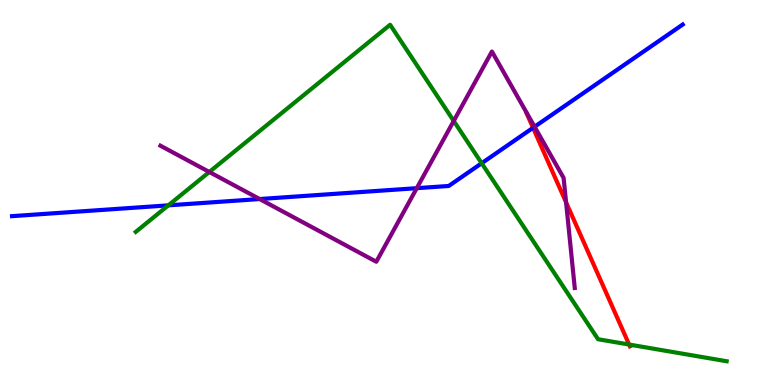[{'lines': ['blue', 'red'], 'intersections': [{'x': 6.88, 'y': 6.68}]}, {'lines': ['green', 'red'], 'intersections': [{'x': 8.12, 'y': 1.05}]}, {'lines': ['purple', 'red'], 'intersections': [{'x': 7.3, 'y': 4.74}]}, {'lines': ['blue', 'green'], 'intersections': [{'x': 2.17, 'y': 4.67}, {'x': 6.22, 'y': 5.76}]}, {'lines': ['blue', 'purple'], 'intersections': [{'x': 3.35, 'y': 4.83}, {'x': 5.38, 'y': 5.11}, {'x': 6.9, 'y': 6.71}]}, {'lines': ['green', 'purple'], 'intersections': [{'x': 2.7, 'y': 5.53}, {'x': 5.85, 'y': 6.86}]}]